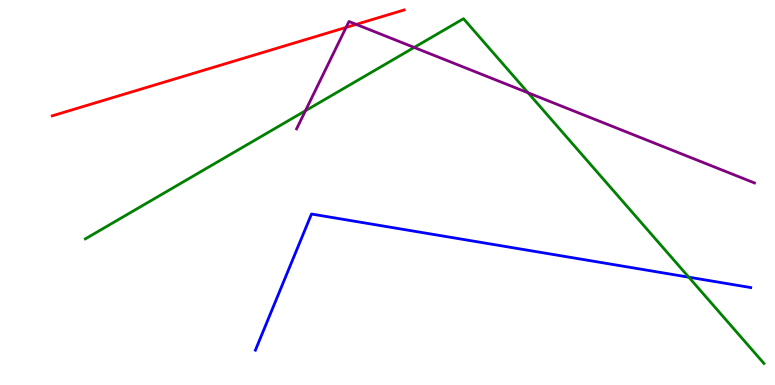[{'lines': ['blue', 'red'], 'intersections': []}, {'lines': ['green', 'red'], 'intersections': []}, {'lines': ['purple', 'red'], 'intersections': [{'x': 4.47, 'y': 9.29}, {'x': 4.6, 'y': 9.37}]}, {'lines': ['blue', 'green'], 'intersections': [{'x': 8.89, 'y': 2.8}]}, {'lines': ['blue', 'purple'], 'intersections': []}, {'lines': ['green', 'purple'], 'intersections': [{'x': 3.94, 'y': 7.12}, {'x': 5.34, 'y': 8.77}, {'x': 6.81, 'y': 7.59}]}]